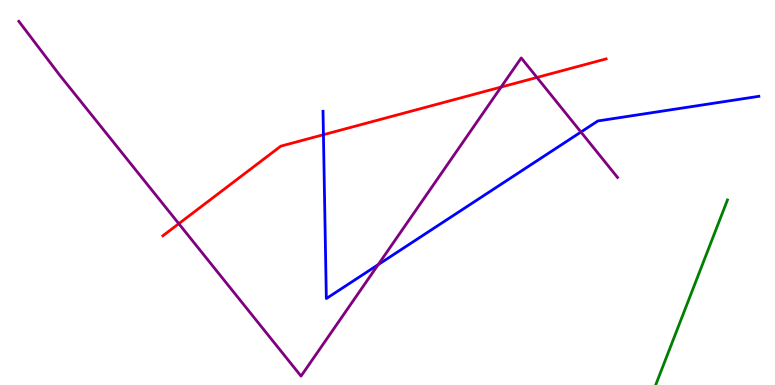[{'lines': ['blue', 'red'], 'intersections': [{'x': 4.17, 'y': 6.5}]}, {'lines': ['green', 'red'], 'intersections': []}, {'lines': ['purple', 'red'], 'intersections': [{'x': 2.31, 'y': 4.19}, {'x': 6.47, 'y': 7.74}, {'x': 6.93, 'y': 7.99}]}, {'lines': ['blue', 'green'], 'intersections': []}, {'lines': ['blue', 'purple'], 'intersections': [{'x': 4.88, 'y': 3.13}, {'x': 7.5, 'y': 6.57}]}, {'lines': ['green', 'purple'], 'intersections': []}]